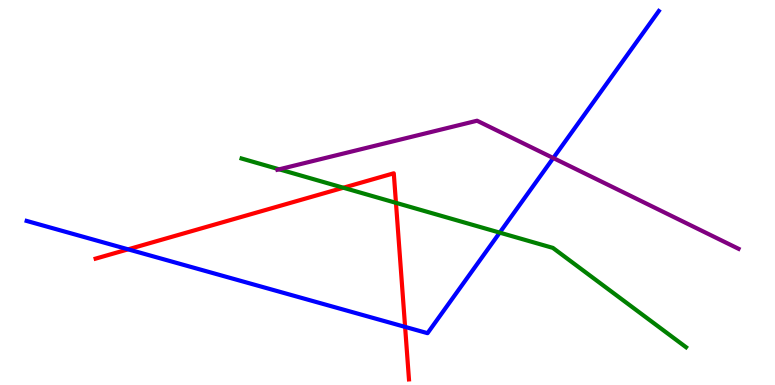[{'lines': ['blue', 'red'], 'intersections': [{'x': 1.65, 'y': 3.52}, {'x': 5.23, 'y': 1.51}]}, {'lines': ['green', 'red'], 'intersections': [{'x': 4.43, 'y': 5.12}, {'x': 5.11, 'y': 4.73}]}, {'lines': ['purple', 'red'], 'intersections': []}, {'lines': ['blue', 'green'], 'intersections': [{'x': 6.45, 'y': 3.96}]}, {'lines': ['blue', 'purple'], 'intersections': [{'x': 7.14, 'y': 5.9}]}, {'lines': ['green', 'purple'], 'intersections': [{'x': 3.6, 'y': 5.6}]}]